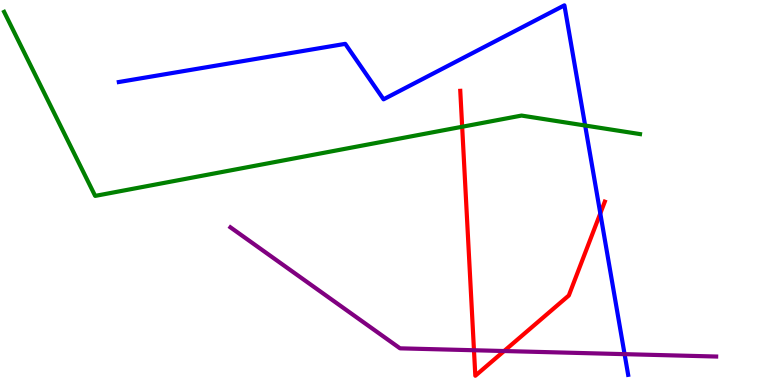[{'lines': ['blue', 'red'], 'intersections': [{'x': 7.75, 'y': 4.46}]}, {'lines': ['green', 'red'], 'intersections': [{'x': 5.96, 'y': 6.71}]}, {'lines': ['purple', 'red'], 'intersections': [{'x': 6.12, 'y': 0.903}, {'x': 6.5, 'y': 0.882}]}, {'lines': ['blue', 'green'], 'intersections': [{'x': 7.55, 'y': 6.74}]}, {'lines': ['blue', 'purple'], 'intersections': [{'x': 8.06, 'y': 0.801}]}, {'lines': ['green', 'purple'], 'intersections': []}]